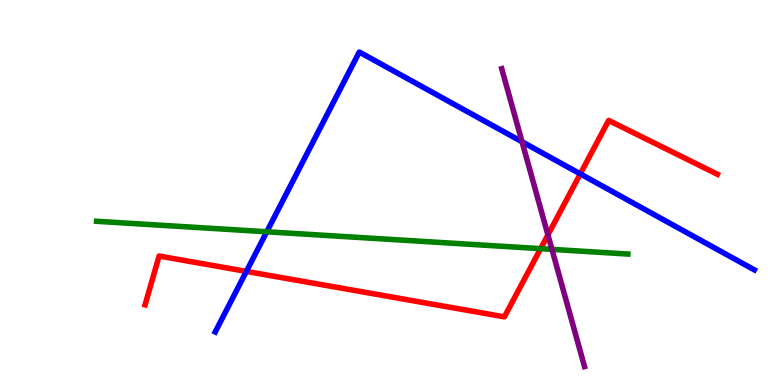[{'lines': ['blue', 'red'], 'intersections': [{'x': 3.18, 'y': 2.95}, {'x': 7.49, 'y': 5.48}]}, {'lines': ['green', 'red'], 'intersections': [{'x': 6.98, 'y': 3.54}]}, {'lines': ['purple', 'red'], 'intersections': [{'x': 7.07, 'y': 3.9}]}, {'lines': ['blue', 'green'], 'intersections': [{'x': 3.44, 'y': 3.98}]}, {'lines': ['blue', 'purple'], 'intersections': [{'x': 6.74, 'y': 6.32}]}, {'lines': ['green', 'purple'], 'intersections': [{'x': 7.12, 'y': 3.52}]}]